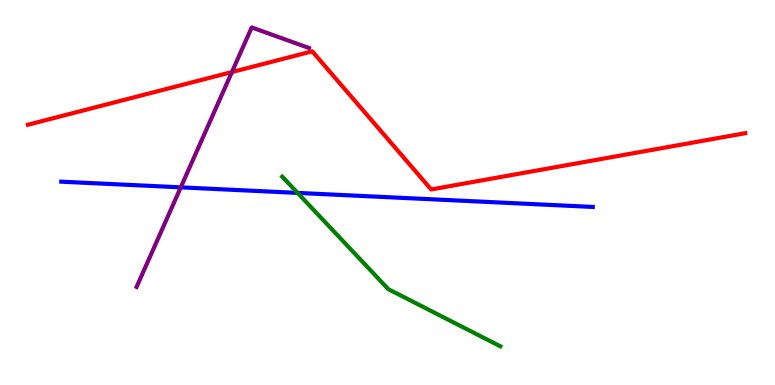[{'lines': ['blue', 'red'], 'intersections': []}, {'lines': ['green', 'red'], 'intersections': []}, {'lines': ['purple', 'red'], 'intersections': [{'x': 2.99, 'y': 8.13}]}, {'lines': ['blue', 'green'], 'intersections': [{'x': 3.84, 'y': 4.99}]}, {'lines': ['blue', 'purple'], 'intersections': [{'x': 2.33, 'y': 5.13}]}, {'lines': ['green', 'purple'], 'intersections': []}]